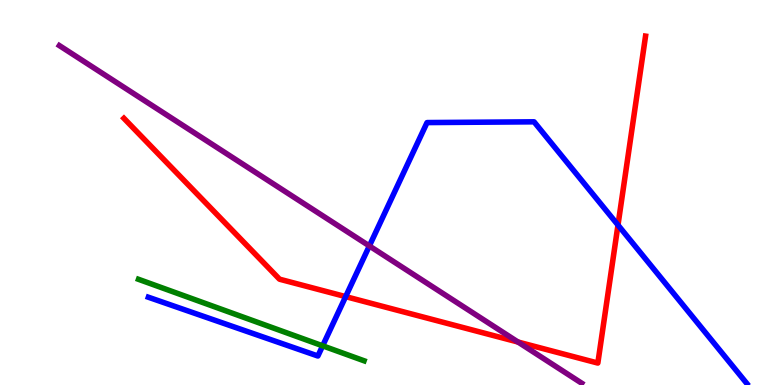[{'lines': ['blue', 'red'], 'intersections': [{'x': 4.46, 'y': 2.3}, {'x': 7.97, 'y': 4.15}]}, {'lines': ['green', 'red'], 'intersections': []}, {'lines': ['purple', 'red'], 'intersections': [{'x': 6.68, 'y': 1.12}]}, {'lines': ['blue', 'green'], 'intersections': [{'x': 4.16, 'y': 1.02}]}, {'lines': ['blue', 'purple'], 'intersections': [{'x': 4.77, 'y': 3.61}]}, {'lines': ['green', 'purple'], 'intersections': []}]